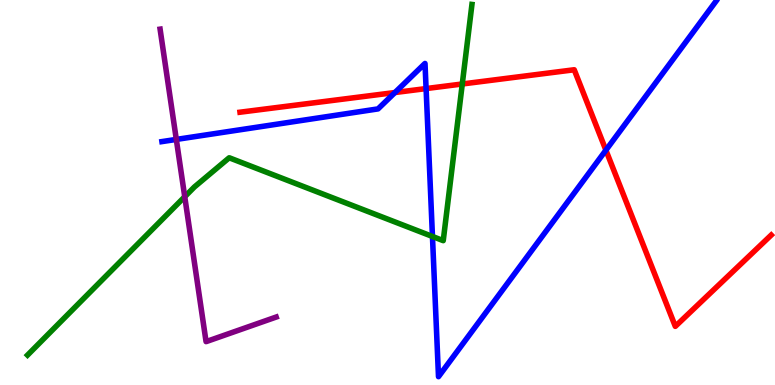[{'lines': ['blue', 'red'], 'intersections': [{'x': 5.1, 'y': 7.6}, {'x': 5.5, 'y': 7.7}, {'x': 7.82, 'y': 6.1}]}, {'lines': ['green', 'red'], 'intersections': [{'x': 5.96, 'y': 7.82}]}, {'lines': ['purple', 'red'], 'intersections': []}, {'lines': ['blue', 'green'], 'intersections': [{'x': 5.58, 'y': 3.86}]}, {'lines': ['blue', 'purple'], 'intersections': [{'x': 2.27, 'y': 6.38}]}, {'lines': ['green', 'purple'], 'intersections': [{'x': 2.38, 'y': 4.89}]}]